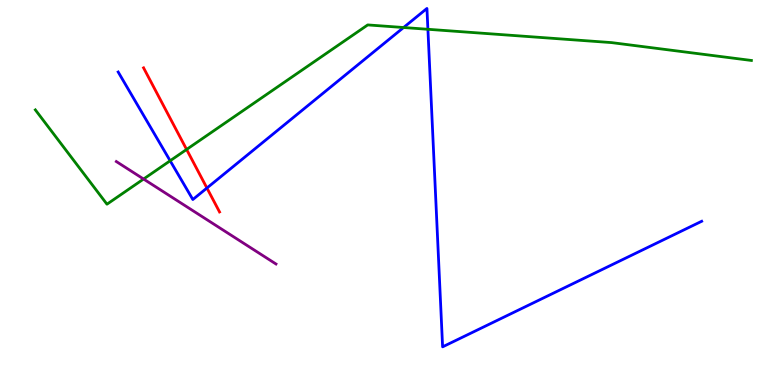[{'lines': ['blue', 'red'], 'intersections': [{'x': 2.67, 'y': 5.12}]}, {'lines': ['green', 'red'], 'intersections': [{'x': 2.41, 'y': 6.12}]}, {'lines': ['purple', 'red'], 'intersections': []}, {'lines': ['blue', 'green'], 'intersections': [{'x': 2.2, 'y': 5.82}, {'x': 5.21, 'y': 9.29}, {'x': 5.52, 'y': 9.24}]}, {'lines': ['blue', 'purple'], 'intersections': []}, {'lines': ['green', 'purple'], 'intersections': [{'x': 1.85, 'y': 5.35}]}]